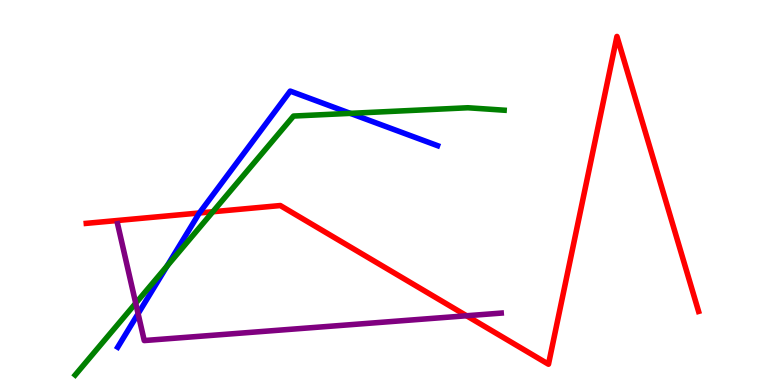[{'lines': ['blue', 'red'], 'intersections': [{'x': 2.57, 'y': 4.47}]}, {'lines': ['green', 'red'], 'intersections': [{'x': 2.75, 'y': 4.5}]}, {'lines': ['purple', 'red'], 'intersections': [{'x': 6.02, 'y': 1.8}]}, {'lines': ['blue', 'green'], 'intersections': [{'x': 2.16, 'y': 3.09}, {'x': 4.52, 'y': 7.06}]}, {'lines': ['blue', 'purple'], 'intersections': [{'x': 1.78, 'y': 1.85}]}, {'lines': ['green', 'purple'], 'intersections': [{'x': 1.75, 'y': 2.12}]}]